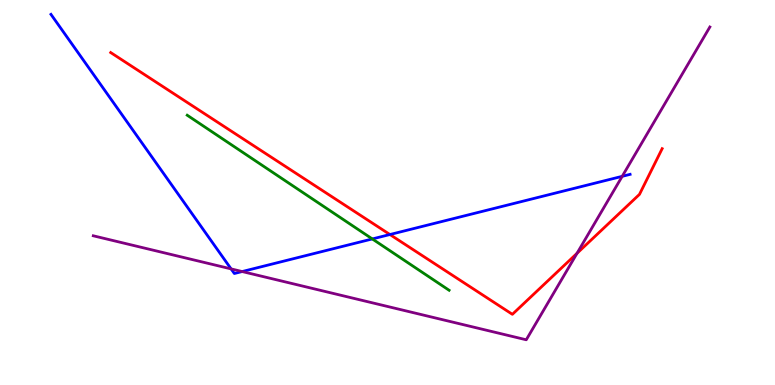[{'lines': ['blue', 'red'], 'intersections': [{'x': 5.03, 'y': 3.91}]}, {'lines': ['green', 'red'], 'intersections': []}, {'lines': ['purple', 'red'], 'intersections': [{'x': 7.45, 'y': 3.42}]}, {'lines': ['blue', 'green'], 'intersections': [{'x': 4.8, 'y': 3.79}]}, {'lines': ['blue', 'purple'], 'intersections': [{'x': 2.98, 'y': 3.02}, {'x': 3.12, 'y': 2.95}, {'x': 8.03, 'y': 5.42}]}, {'lines': ['green', 'purple'], 'intersections': []}]